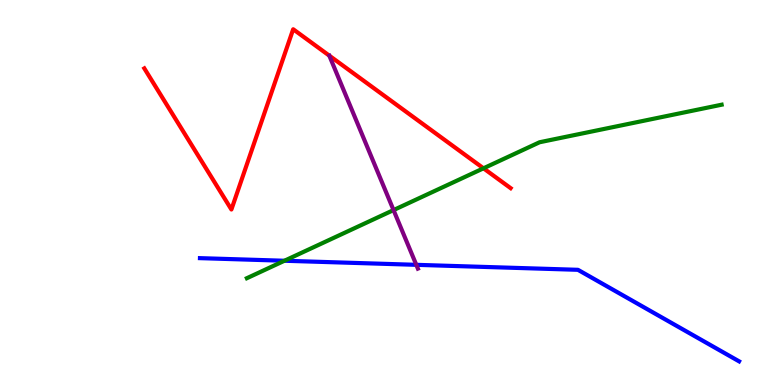[{'lines': ['blue', 'red'], 'intersections': []}, {'lines': ['green', 'red'], 'intersections': [{'x': 6.24, 'y': 5.63}]}, {'lines': ['purple', 'red'], 'intersections': []}, {'lines': ['blue', 'green'], 'intersections': [{'x': 3.67, 'y': 3.23}]}, {'lines': ['blue', 'purple'], 'intersections': [{'x': 5.37, 'y': 3.12}]}, {'lines': ['green', 'purple'], 'intersections': [{'x': 5.08, 'y': 4.54}]}]